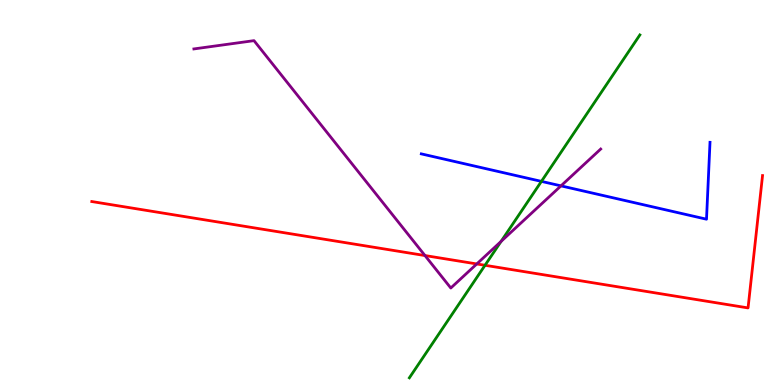[{'lines': ['blue', 'red'], 'intersections': []}, {'lines': ['green', 'red'], 'intersections': [{'x': 6.26, 'y': 3.11}]}, {'lines': ['purple', 'red'], 'intersections': [{'x': 5.48, 'y': 3.36}, {'x': 6.15, 'y': 3.14}]}, {'lines': ['blue', 'green'], 'intersections': [{'x': 6.99, 'y': 5.29}]}, {'lines': ['blue', 'purple'], 'intersections': [{'x': 7.24, 'y': 5.17}]}, {'lines': ['green', 'purple'], 'intersections': [{'x': 6.47, 'y': 3.73}]}]